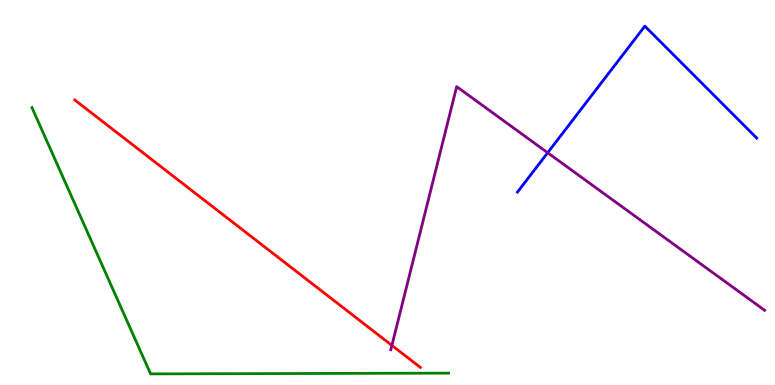[{'lines': ['blue', 'red'], 'intersections': []}, {'lines': ['green', 'red'], 'intersections': []}, {'lines': ['purple', 'red'], 'intersections': [{'x': 5.06, 'y': 1.03}]}, {'lines': ['blue', 'green'], 'intersections': []}, {'lines': ['blue', 'purple'], 'intersections': [{'x': 7.07, 'y': 6.03}]}, {'lines': ['green', 'purple'], 'intersections': []}]